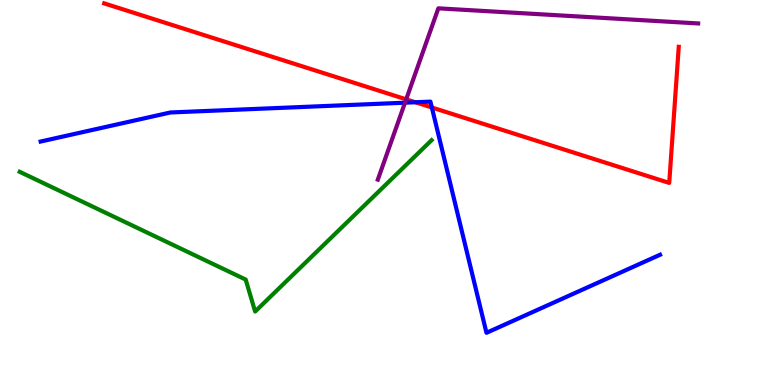[{'lines': ['blue', 'red'], 'intersections': [{'x': 5.36, 'y': 7.34}, {'x': 5.57, 'y': 7.21}]}, {'lines': ['green', 'red'], 'intersections': []}, {'lines': ['purple', 'red'], 'intersections': [{'x': 5.24, 'y': 7.42}]}, {'lines': ['blue', 'green'], 'intersections': []}, {'lines': ['blue', 'purple'], 'intersections': [{'x': 5.23, 'y': 7.33}]}, {'lines': ['green', 'purple'], 'intersections': []}]